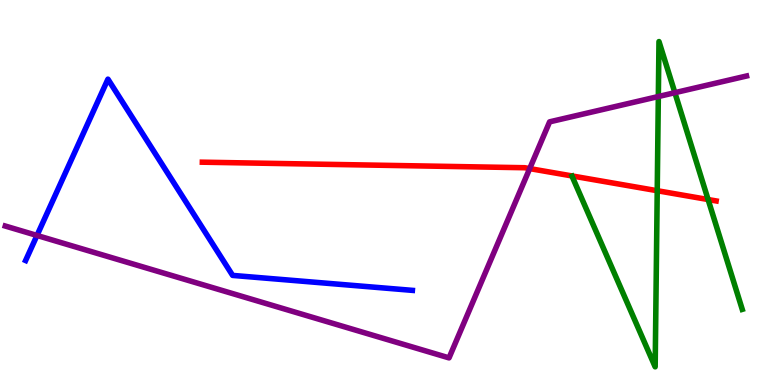[{'lines': ['blue', 'red'], 'intersections': []}, {'lines': ['green', 'red'], 'intersections': [{'x': 8.48, 'y': 5.05}, {'x': 9.14, 'y': 4.82}]}, {'lines': ['purple', 'red'], 'intersections': [{'x': 6.83, 'y': 5.62}]}, {'lines': ['blue', 'green'], 'intersections': []}, {'lines': ['blue', 'purple'], 'intersections': [{'x': 0.477, 'y': 3.88}]}, {'lines': ['green', 'purple'], 'intersections': [{'x': 8.49, 'y': 7.49}, {'x': 8.71, 'y': 7.59}]}]